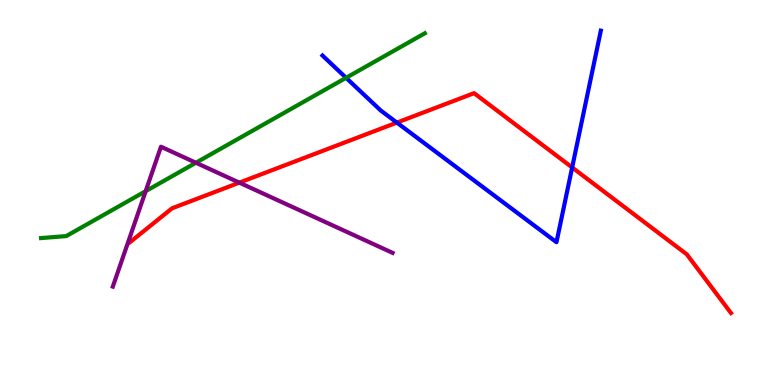[{'lines': ['blue', 'red'], 'intersections': [{'x': 5.12, 'y': 6.82}, {'x': 7.38, 'y': 5.65}]}, {'lines': ['green', 'red'], 'intersections': []}, {'lines': ['purple', 'red'], 'intersections': [{'x': 3.09, 'y': 5.26}]}, {'lines': ['blue', 'green'], 'intersections': [{'x': 4.47, 'y': 7.98}]}, {'lines': ['blue', 'purple'], 'intersections': []}, {'lines': ['green', 'purple'], 'intersections': [{'x': 1.88, 'y': 5.04}, {'x': 2.53, 'y': 5.77}]}]